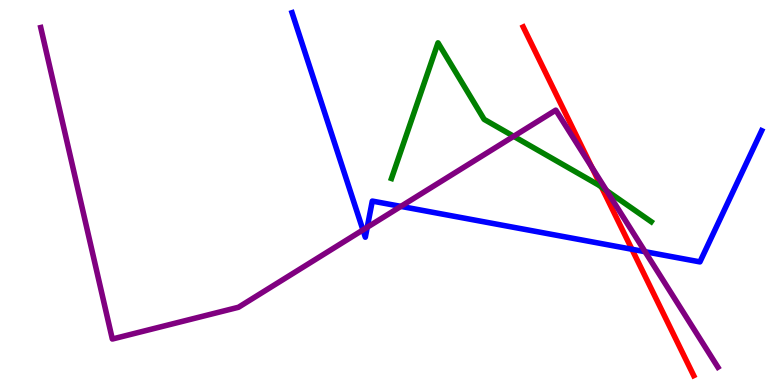[{'lines': ['blue', 'red'], 'intersections': [{'x': 8.15, 'y': 3.53}]}, {'lines': ['green', 'red'], 'intersections': [{'x': 7.76, 'y': 5.14}]}, {'lines': ['purple', 'red'], 'intersections': [{'x': 7.64, 'y': 5.66}]}, {'lines': ['blue', 'green'], 'intersections': []}, {'lines': ['blue', 'purple'], 'intersections': [{'x': 4.68, 'y': 4.03}, {'x': 4.74, 'y': 4.1}, {'x': 5.17, 'y': 4.64}, {'x': 8.32, 'y': 3.46}]}, {'lines': ['green', 'purple'], 'intersections': [{'x': 6.63, 'y': 6.46}, {'x': 7.83, 'y': 5.05}]}]